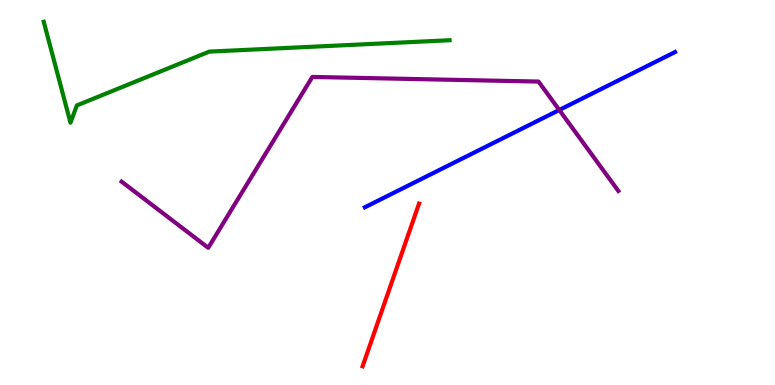[{'lines': ['blue', 'red'], 'intersections': []}, {'lines': ['green', 'red'], 'intersections': []}, {'lines': ['purple', 'red'], 'intersections': []}, {'lines': ['blue', 'green'], 'intersections': []}, {'lines': ['blue', 'purple'], 'intersections': [{'x': 7.22, 'y': 7.14}]}, {'lines': ['green', 'purple'], 'intersections': []}]